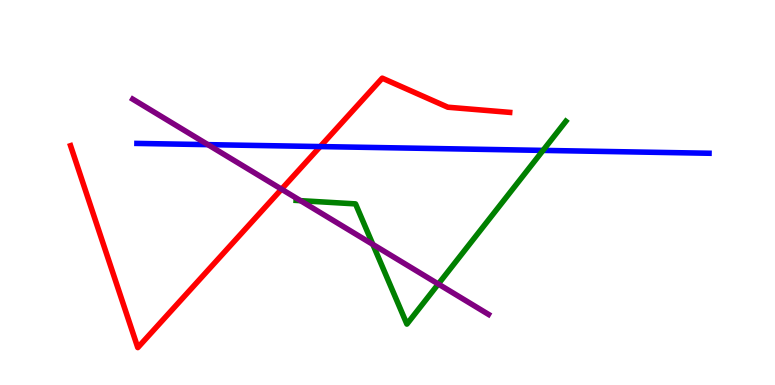[{'lines': ['blue', 'red'], 'intersections': [{'x': 4.13, 'y': 6.19}]}, {'lines': ['green', 'red'], 'intersections': []}, {'lines': ['purple', 'red'], 'intersections': [{'x': 3.63, 'y': 5.09}]}, {'lines': ['blue', 'green'], 'intersections': [{'x': 7.01, 'y': 6.09}]}, {'lines': ['blue', 'purple'], 'intersections': [{'x': 2.68, 'y': 6.24}]}, {'lines': ['green', 'purple'], 'intersections': [{'x': 3.88, 'y': 4.79}, {'x': 4.81, 'y': 3.65}, {'x': 5.66, 'y': 2.62}]}]